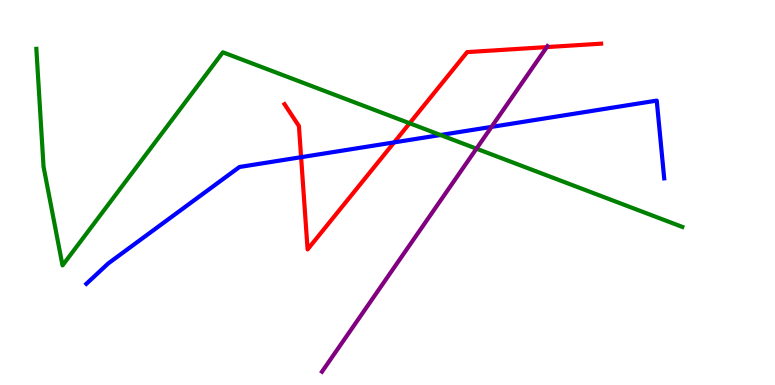[{'lines': ['blue', 'red'], 'intersections': [{'x': 3.89, 'y': 5.92}, {'x': 5.09, 'y': 6.3}]}, {'lines': ['green', 'red'], 'intersections': [{'x': 5.29, 'y': 6.8}]}, {'lines': ['purple', 'red'], 'intersections': [{'x': 7.06, 'y': 8.78}]}, {'lines': ['blue', 'green'], 'intersections': [{'x': 5.68, 'y': 6.49}]}, {'lines': ['blue', 'purple'], 'intersections': [{'x': 6.34, 'y': 6.7}]}, {'lines': ['green', 'purple'], 'intersections': [{'x': 6.15, 'y': 6.14}]}]